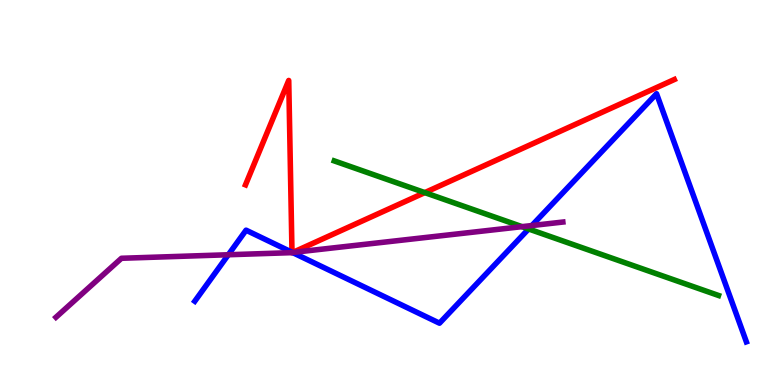[{'lines': ['blue', 'red'], 'intersections': [{'x': 3.77, 'y': 3.45}, {'x': 3.77, 'y': 3.44}]}, {'lines': ['green', 'red'], 'intersections': [{'x': 5.48, 'y': 5.0}]}, {'lines': ['purple', 'red'], 'intersections': [{'x': 3.77, 'y': 3.44}, {'x': 3.78, 'y': 3.44}]}, {'lines': ['blue', 'green'], 'intersections': [{'x': 6.82, 'y': 4.05}]}, {'lines': ['blue', 'purple'], 'intersections': [{'x': 2.95, 'y': 3.38}, {'x': 3.77, 'y': 3.44}, {'x': 6.86, 'y': 4.14}]}, {'lines': ['green', 'purple'], 'intersections': [{'x': 6.74, 'y': 4.11}]}]